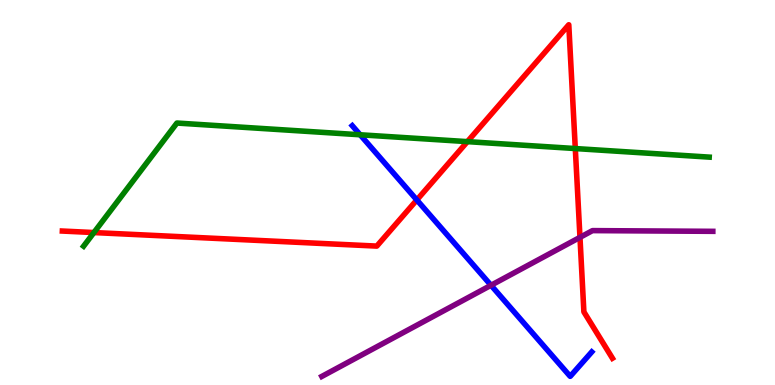[{'lines': ['blue', 'red'], 'intersections': [{'x': 5.38, 'y': 4.81}]}, {'lines': ['green', 'red'], 'intersections': [{'x': 1.21, 'y': 3.96}, {'x': 6.03, 'y': 6.32}, {'x': 7.42, 'y': 6.14}]}, {'lines': ['purple', 'red'], 'intersections': [{'x': 7.48, 'y': 3.83}]}, {'lines': ['blue', 'green'], 'intersections': [{'x': 4.65, 'y': 6.5}]}, {'lines': ['blue', 'purple'], 'intersections': [{'x': 6.34, 'y': 2.59}]}, {'lines': ['green', 'purple'], 'intersections': []}]